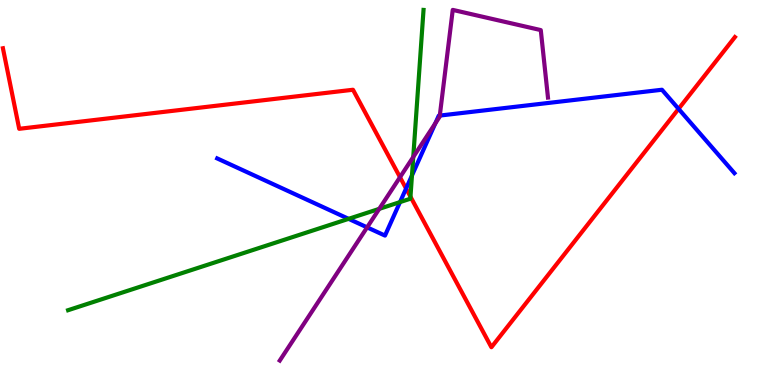[{'lines': ['blue', 'red'], 'intersections': [{'x': 5.24, 'y': 5.1}, {'x': 8.76, 'y': 7.17}]}, {'lines': ['green', 'red'], 'intersections': [{'x': 5.3, 'y': 4.89}]}, {'lines': ['purple', 'red'], 'intersections': [{'x': 5.16, 'y': 5.4}]}, {'lines': ['blue', 'green'], 'intersections': [{'x': 4.5, 'y': 4.32}, {'x': 5.16, 'y': 4.75}, {'x': 5.32, 'y': 5.44}]}, {'lines': ['blue', 'purple'], 'intersections': [{'x': 4.74, 'y': 4.09}, {'x': 5.62, 'y': 6.8}, {'x': 5.67, 'y': 7.0}]}, {'lines': ['green', 'purple'], 'intersections': [{'x': 4.89, 'y': 4.58}, {'x': 5.33, 'y': 5.92}]}]